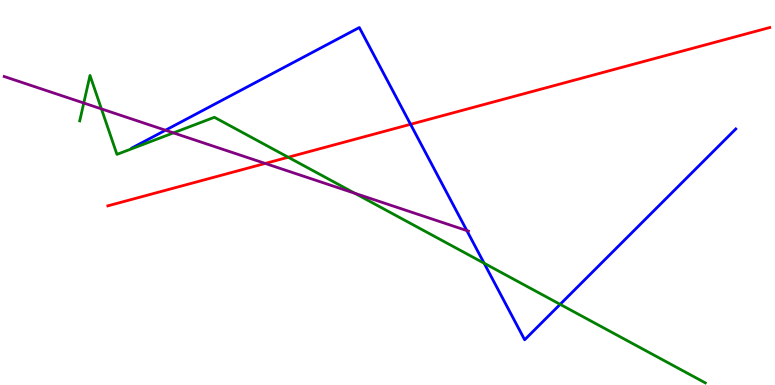[{'lines': ['blue', 'red'], 'intersections': [{'x': 5.3, 'y': 6.77}]}, {'lines': ['green', 'red'], 'intersections': [{'x': 3.72, 'y': 5.92}]}, {'lines': ['purple', 'red'], 'intersections': [{'x': 3.42, 'y': 5.75}]}, {'lines': ['blue', 'green'], 'intersections': [{'x': 6.25, 'y': 3.16}, {'x': 7.23, 'y': 2.09}]}, {'lines': ['blue', 'purple'], 'intersections': [{'x': 2.14, 'y': 6.62}, {'x': 6.02, 'y': 4.01}]}, {'lines': ['green', 'purple'], 'intersections': [{'x': 1.08, 'y': 7.32}, {'x': 1.31, 'y': 7.17}, {'x': 2.24, 'y': 6.55}, {'x': 4.58, 'y': 4.98}]}]